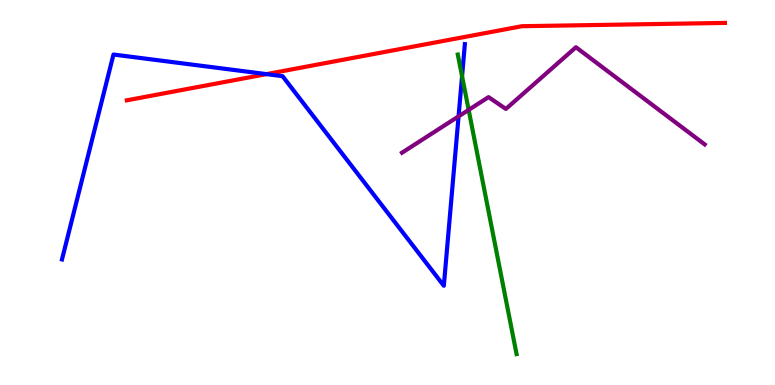[{'lines': ['blue', 'red'], 'intersections': [{'x': 3.44, 'y': 8.07}]}, {'lines': ['green', 'red'], 'intersections': []}, {'lines': ['purple', 'red'], 'intersections': []}, {'lines': ['blue', 'green'], 'intersections': [{'x': 5.96, 'y': 8.02}]}, {'lines': ['blue', 'purple'], 'intersections': [{'x': 5.92, 'y': 6.98}]}, {'lines': ['green', 'purple'], 'intersections': [{'x': 6.05, 'y': 7.15}]}]